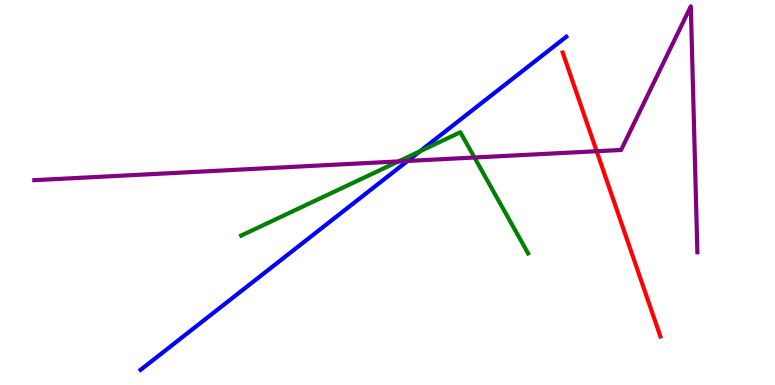[{'lines': ['blue', 'red'], 'intersections': []}, {'lines': ['green', 'red'], 'intersections': []}, {'lines': ['purple', 'red'], 'intersections': [{'x': 7.7, 'y': 6.07}]}, {'lines': ['blue', 'green'], 'intersections': [{'x': 5.42, 'y': 6.07}]}, {'lines': ['blue', 'purple'], 'intersections': [{'x': 5.26, 'y': 5.82}]}, {'lines': ['green', 'purple'], 'intersections': [{'x': 5.14, 'y': 5.81}, {'x': 6.12, 'y': 5.91}]}]